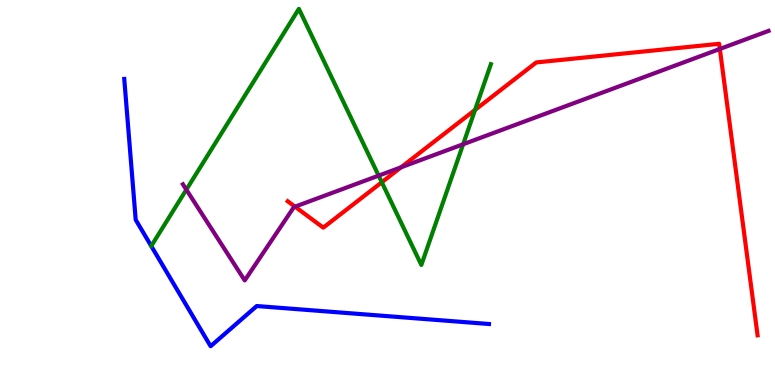[{'lines': ['blue', 'red'], 'intersections': []}, {'lines': ['green', 'red'], 'intersections': [{'x': 4.93, 'y': 5.27}, {'x': 6.13, 'y': 7.14}]}, {'lines': ['purple', 'red'], 'intersections': [{'x': 3.81, 'y': 4.63}, {'x': 5.18, 'y': 5.65}, {'x': 9.29, 'y': 8.73}]}, {'lines': ['blue', 'green'], 'intersections': []}, {'lines': ['blue', 'purple'], 'intersections': []}, {'lines': ['green', 'purple'], 'intersections': [{'x': 2.4, 'y': 5.07}, {'x': 4.89, 'y': 5.44}, {'x': 5.98, 'y': 6.25}]}]